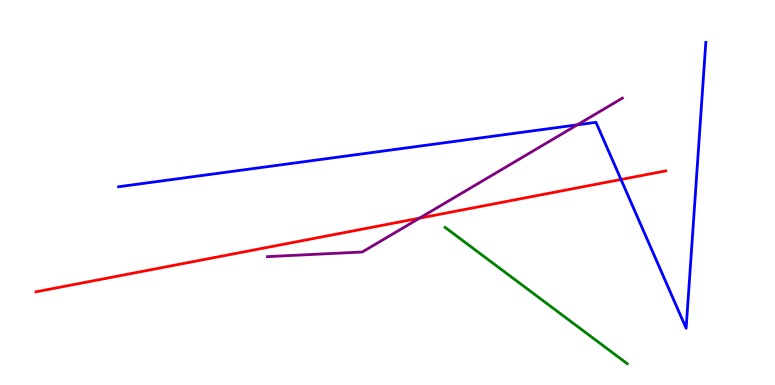[{'lines': ['blue', 'red'], 'intersections': [{'x': 8.01, 'y': 5.34}]}, {'lines': ['green', 'red'], 'intersections': []}, {'lines': ['purple', 'red'], 'intersections': [{'x': 5.41, 'y': 4.33}]}, {'lines': ['blue', 'green'], 'intersections': []}, {'lines': ['blue', 'purple'], 'intersections': [{'x': 7.45, 'y': 6.76}]}, {'lines': ['green', 'purple'], 'intersections': []}]